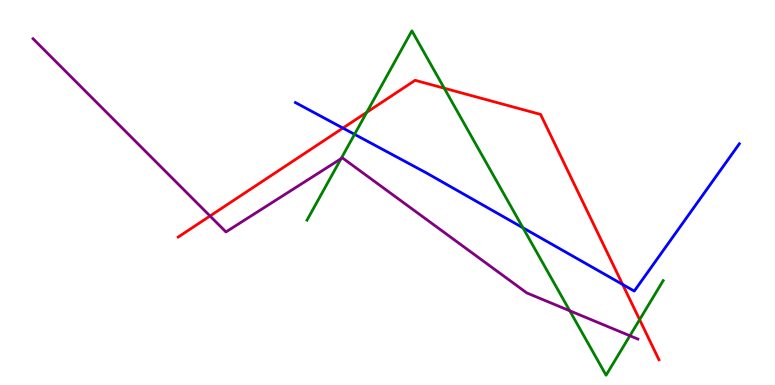[{'lines': ['blue', 'red'], 'intersections': [{'x': 4.42, 'y': 6.67}, {'x': 8.03, 'y': 2.61}]}, {'lines': ['green', 'red'], 'intersections': [{'x': 4.73, 'y': 7.08}, {'x': 5.73, 'y': 7.71}, {'x': 8.25, 'y': 1.7}]}, {'lines': ['purple', 'red'], 'intersections': [{'x': 2.71, 'y': 4.39}]}, {'lines': ['blue', 'green'], 'intersections': [{'x': 4.57, 'y': 6.51}, {'x': 6.75, 'y': 4.08}]}, {'lines': ['blue', 'purple'], 'intersections': []}, {'lines': ['green', 'purple'], 'intersections': [{'x': 4.4, 'y': 5.88}, {'x': 7.35, 'y': 1.93}, {'x': 8.13, 'y': 1.28}]}]